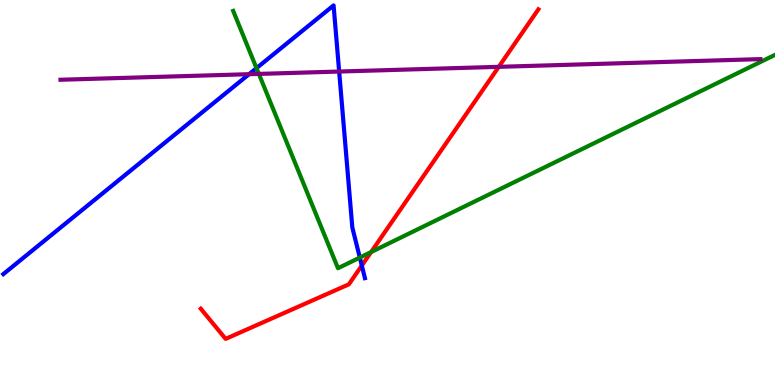[{'lines': ['blue', 'red'], 'intersections': [{'x': 4.67, 'y': 3.1}]}, {'lines': ['green', 'red'], 'intersections': [{'x': 4.79, 'y': 3.45}]}, {'lines': ['purple', 'red'], 'intersections': [{'x': 6.44, 'y': 8.26}]}, {'lines': ['blue', 'green'], 'intersections': [{'x': 3.31, 'y': 8.23}, {'x': 4.64, 'y': 3.31}]}, {'lines': ['blue', 'purple'], 'intersections': [{'x': 3.21, 'y': 8.07}, {'x': 4.38, 'y': 8.14}]}, {'lines': ['green', 'purple'], 'intersections': [{'x': 3.34, 'y': 8.08}]}]